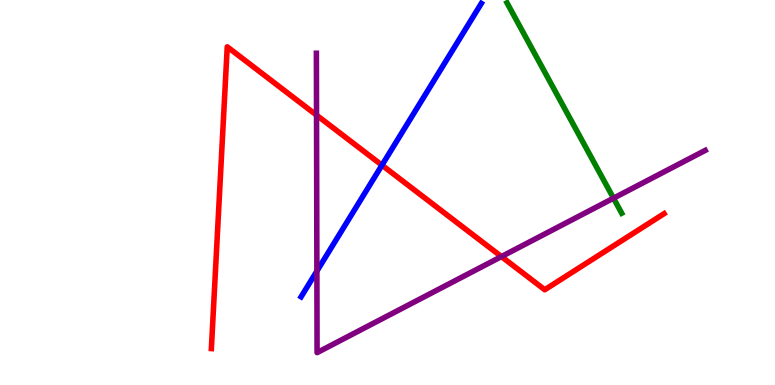[{'lines': ['blue', 'red'], 'intersections': [{'x': 4.93, 'y': 5.71}]}, {'lines': ['green', 'red'], 'intersections': []}, {'lines': ['purple', 'red'], 'intersections': [{'x': 4.08, 'y': 7.01}, {'x': 6.47, 'y': 3.34}]}, {'lines': ['blue', 'green'], 'intersections': []}, {'lines': ['blue', 'purple'], 'intersections': [{'x': 4.09, 'y': 2.96}]}, {'lines': ['green', 'purple'], 'intersections': [{'x': 7.92, 'y': 4.85}]}]